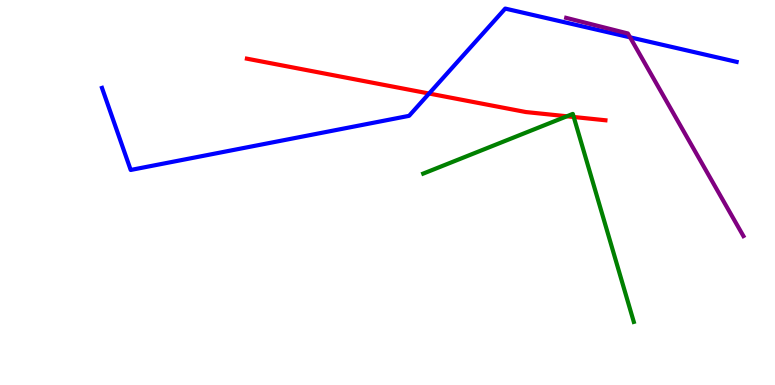[{'lines': ['blue', 'red'], 'intersections': [{'x': 5.54, 'y': 7.57}]}, {'lines': ['green', 'red'], 'intersections': [{'x': 7.31, 'y': 6.98}, {'x': 7.4, 'y': 6.96}]}, {'lines': ['purple', 'red'], 'intersections': []}, {'lines': ['blue', 'green'], 'intersections': []}, {'lines': ['blue', 'purple'], 'intersections': [{'x': 8.13, 'y': 9.03}]}, {'lines': ['green', 'purple'], 'intersections': []}]